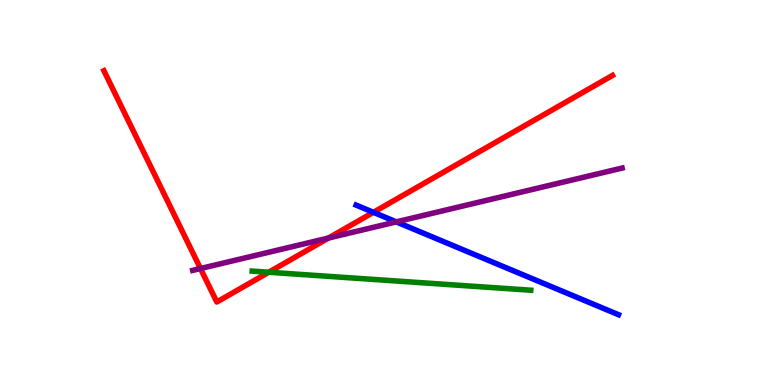[{'lines': ['blue', 'red'], 'intersections': [{'x': 4.82, 'y': 4.49}]}, {'lines': ['green', 'red'], 'intersections': [{'x': 3.47, 'y': 2.93}]}, {'lines': ['purple', 'red'], 'intersections': [{'x': 2.59, 'y': 3.03}, {'x': 4.24, 'y': 3.82}]}, {'lines': ['blue', 'green'], 'intersections': []}, {'lines': ['blue', 'purple'], 'intersections': [{'x': 5.11, 'y': 4.24}]}, {'lines': ['green', 'purple'], 'intersections': []}]